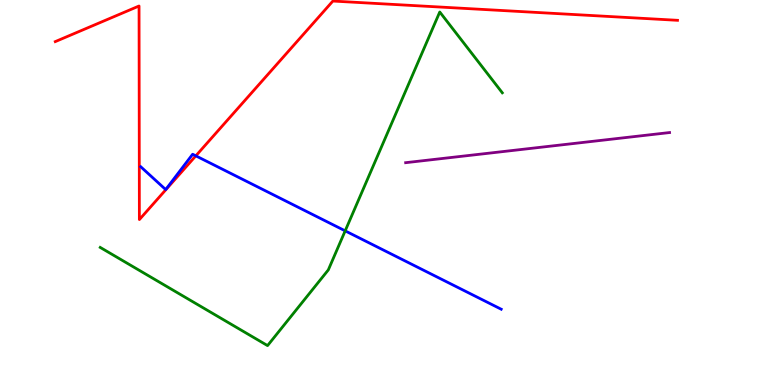[{'lines': ['blue', 'red'], 'intersections': [{'x': 2.53, 'y': 5.95}]}, {'lines': ['green', 'red'], 'intersections': []}, {'lines': ['purple', 'red'], 'intersections': []}, {'lines': ['blue', 'green'], 'intersections': [{'x': 4.45, 'y': 4.0}]}, {'lines': ['blue', 'purple'], 'intersections': []}, {'lines': ['green', 'purple'], 'intersections': []}]